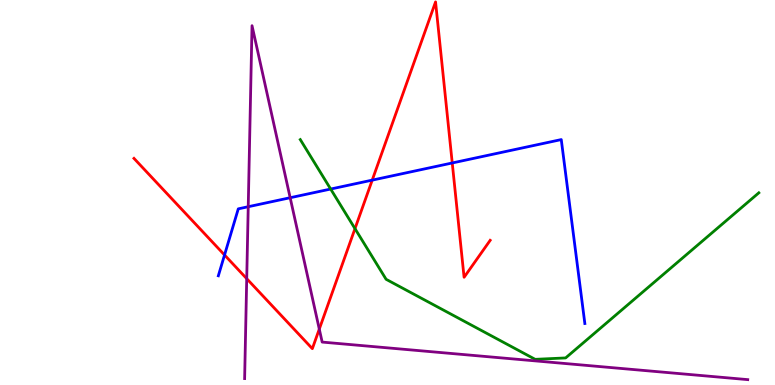[{'lines': ['blue', 'red'], 'intersections': [{'x': 2.9, 'y': 3.38}, {'x': 4.8, 'y': 5.32}, {'x': 5.84, 'y': 5.77}]}, {'lines': ['green', 'red'], 'intersections': [{'x': 4.58, 'y': 4.06}]}, {'lines': ['purple', 'red'], 'intersections': [{'x': 3.18, 'y': 2.76}, {'x': 4.12, 'y': 1.45}]}, {'lines': ['blue', 'green'], 'intersections': [{'x': 4.27, 'y': 5.09}]}, {'lines': ['blue', 'purple'], 'intersections': [{'x': 3.2, 'y': 4.63}, {'x': 3.74, 'y': 4.86}]}, {'lines': ['green', 'purple'], 'intersections': []}]